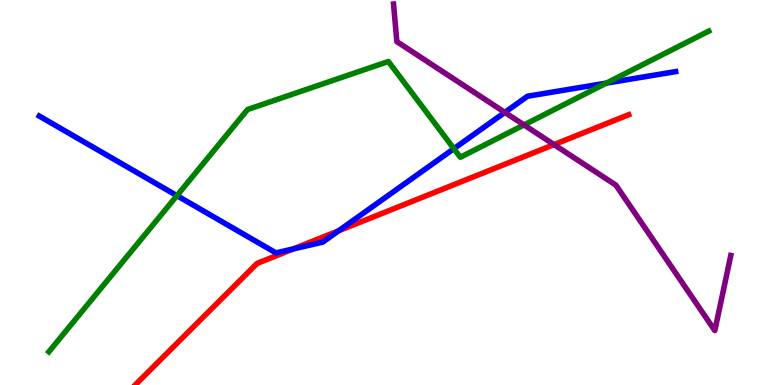[{'lines': ['blue', 'red'], 'intersections': [{'x': 3.79, 'y': 3.54}, {'x': 4.37, 'y': 4.01}]}, {'lines': ['green', 'red'], 'intersections': []}, {'lines': ['purple', 'red'], 'intersections': [{'x': 7.15, 'y': 6.24}]}, {'lines': ['blue', 'green'], 'intersections': [{'x': 2.28, 'y': 4.92}, {'x': 5.86, 'y': 6.14}, {'x': 7.82, 'y': 7.84}]}, {'lines': ['blue', 'purple'], 'intersections': [{'x': 6.51, 'y': 7.08}]}, {'lines': ['green', 'purple'], 'intersections': [{'x': 6.76, 'y': 6.76}]}]